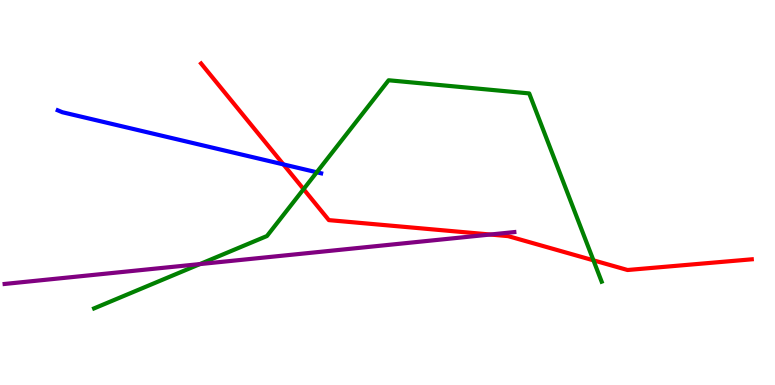[{'lines': ['blue', 'red'], 'intersections': [{'x': 3.66, 'y': 5.73}]}, {'lines': ['green', 'red'], 'intersections': [{'x': 3.92, 'y': 5.09}, {'x': 7.66, 'y': 3.24}]}, {'lines': ['purple', 'red'], 'intersections': [{'x': 6.33, 'y': 3.91}]}, {'lines': ['blue', 'green'], 'intersections': [{'x': 4.09, 'y': 5.53}]}, {'lines': ['blue', 'purple'], 'intersections': []}, {'lines': ['green', 'purple'], 'intersections': [{'x': 2.58, 'y': 3.14}]}]